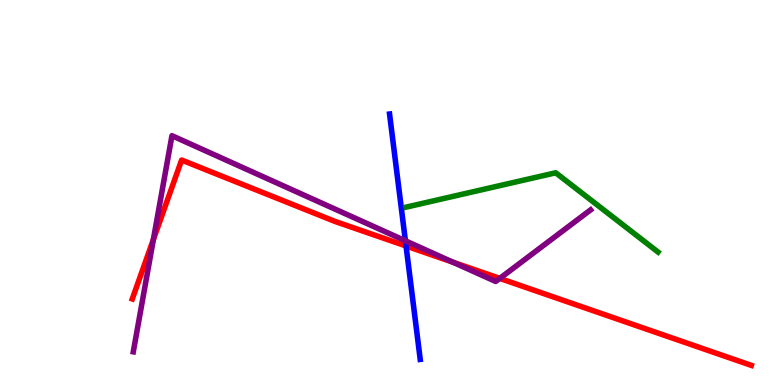[{'lines': ['blue', 'red'], 'intersections': [{'x': 5.24, 'y': 3.61}]}, {'lines': ['green', 'red'], 'intersections': []}, {'lines': ['purple', 'red'], 'intersections': [{'x': 1.98, 'y': 3.78}, {'x': 5.84, 'y': 3.19}, {'x': 6.45, 'y': 2.77}]}, {'lines': ['blue', 'green'], 'intersections': []}, {'lines': ['blue', 'purple'], 'intersections': [{'x': 5.23, 'y': 3.75}]}, {'lines': ['green', 'purple'], 'intersections': []}]